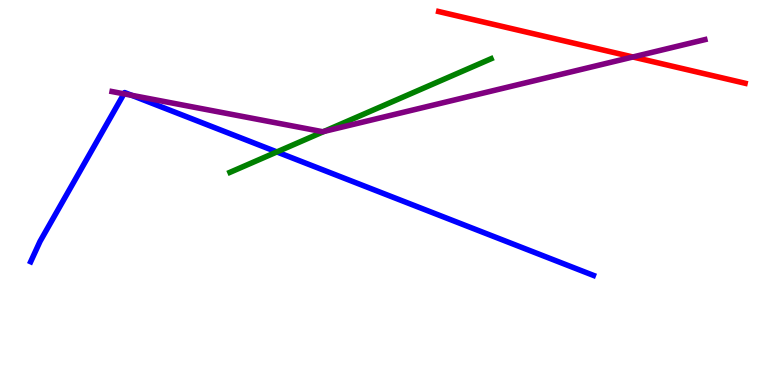[{'lines': ['blue', 'red'], 'intersections': []}, {'lines': ['green', 'red'], 'intersections': []}, {'lines': ['purple', 'red'], 'intersections': [{'x': 8.17, 'y': 8.52}]}, {'lines': ['blue', 'green'], 'intersections': [{'x': 3.57, 'y': 6.05}]}, {'lines': ['blue', 'purple'], 'intersections': [{'x': 1.6, 'y': 7.56}, {'x': 1.7, 'y': 7.52}]}, {'lines': ['green', 'purple'], 'intersections': [{'x': 4.18, 'y': 6.59}]}]